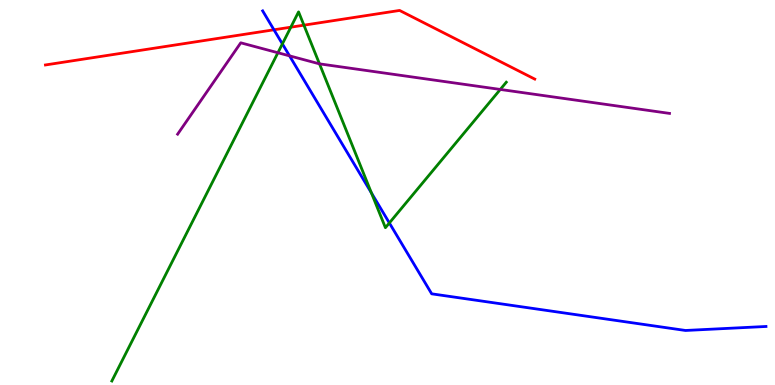[{'lines': ['blue', 'red'], 'intersections': [{'x': 3.53, 'y': 9.23}]}, {'lines': ['green', 'red'], 'intersections': [{'x': 3.75, 'y': 9.29}, {'x': 3.92, 'y': 9.35}]}, {'lines': ['purple', 'red'], 'intersections': []}, {'lines': ['blue', 'green'], 'intersections': [{'x': 3.64, 'y': 8.86}, {'x': 4.79, 'y': 4.99}, {'x': 5.02, 'y': 4.21}]}, {'lines': ['blue', 'purple'], 'intersections': [{'x': 3.74, 'y': 8.55}]}, {'lines': ['green', 'purple'], 'intersections': [{'x': 3.59, 'y': 8.63}, {'x': 4.12, 'y': 8.34}, {'x': 6.46, 'y': 7.68}]}]